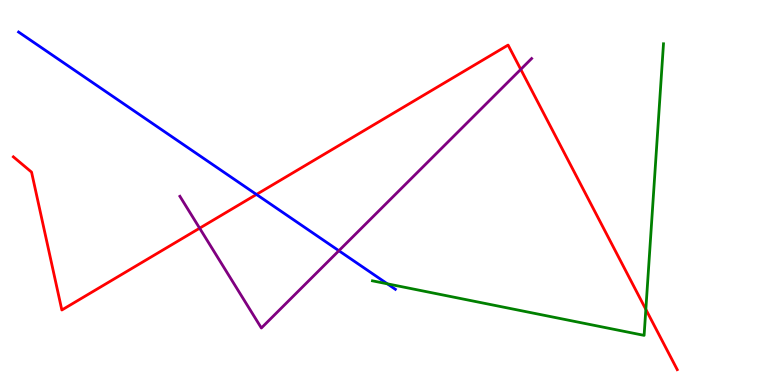[{'lines': ['blue', 'red'], 'intersections': [{'x': 3.31, 'y': 4.95}]}, {'lines': ['green', 'red'], 'intersections': [{'x': 8.33, 'y': 1.96}]}, {'lines': ['purple', 'red'], 'intersections': [{'x': 2.58, 'y': 4.07}, {'x': 6.72, 'y': 8.2}]}, {'lines': ['blue', 'green'], 'intersections': [{'x': 5.0, 'y': 2.63}]}, {'lines': ['blue', 'purple'], 'intersections': [{'x': 4.37, 'y': 3.49}]}, {'lines': ['green', 'purple'], 'intersections': []}]